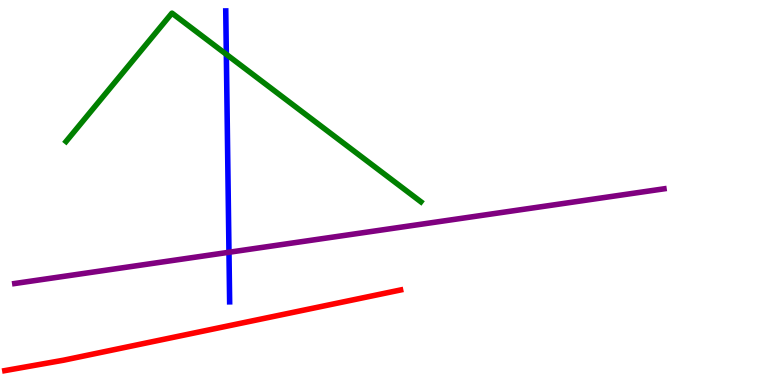[{'lines': ['blue', 'red'], 'intersections': []}, {'lines': ['green', 'red'], 'intersections': []}, {'lines': ['purple', 'red'], 'intersections': []}, {'lines': ['blue', 'green'], 'intersections': [{'x': 2.92, 'y': 8.59}]}, {'lines': ['blue', 'purple'], 'intersections': [{'x': 2.95, 'y': 3.45}]}, {'lines': ['green', 'purple'], 'intersections': []}]